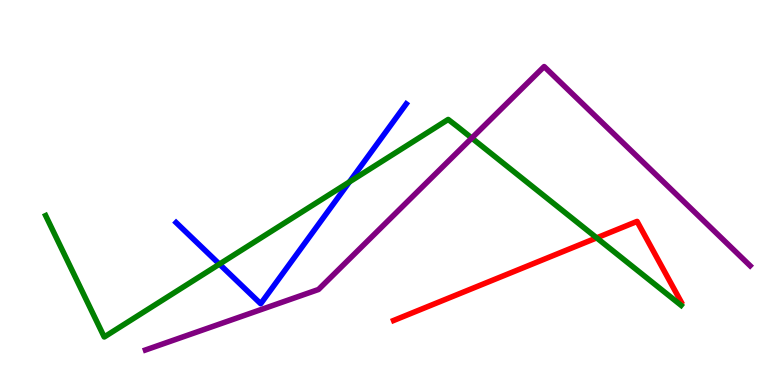[{'lines': ['blue', 'red'], 'intersections': []}, {'lines': ['green', 'red'], 'intersections': [{'x': 7.7, 'y': 3.82}]}, {'lines': ['purple', 'red'], 'intersections': []}, {'lines': ['blue', 'green'], 'intersections': [{'x': 2.83, 'y': 3.14}, {'x': 4.51, 'y': 5.27}]}, {'lines': ['blue', 'purple'], 'intersections': []}, {'lines': ['green', 'purple'], 'intersections': [{'x': 6.09, 'y': 6.41}]}]